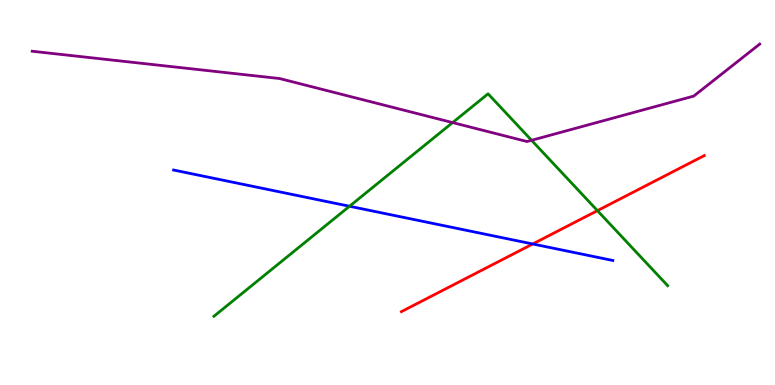[{'lines': ['blue', 'red'], 'intersections': [{'x': 6.87, 'y': 3.66}]}, {'lines': ['green', 'red'], 'intersections': [{'x': 7.71, 'y': 4.53}]}, {'lines': ['purple', 'red'], 'intersections': []}, {'lines': ['blue', 'green'], 'intersections': [{'x': 4.51, 'y': 4.64}]}, {'lines': ['blue', 'purple'], 'intersections': []}, {'lines': ['green', 'purple'], 'intersections': [{'x': 5.84, 'y': 6.82}, {'x': 6.86, 'y': 6.36}]}]